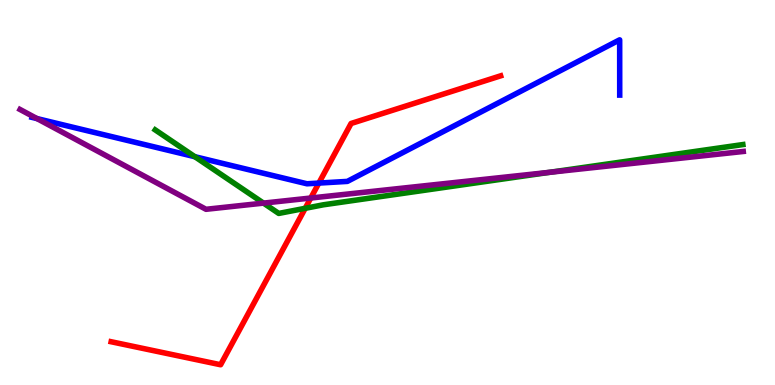[{'lines': ['blue', 'red'], 'intersections': [{'x': 4.11, 'y': 5.24}]}, {'lines': ['green', 'red'], 'intersections': [{'x': 3.94, 'y': 4.59}]}, {'lines': ['purple', 'red'], 'intersections': [{'x': 4.01, 'y': 4.86}]}, {'lines': ['blue', 'green'], 'intersections': [{'x': 2.51, 'y': 5.93}]}, {'lines': ['blue', 'purple'], 'intersections': [{'x': 0.477, 'y': 6.92}]}, {'lines': ['green', 'purple'], 'intersections': [{'x': 3.4, 'y': 4.72}, {'x': 7.09, 'y': 5.52}]}]